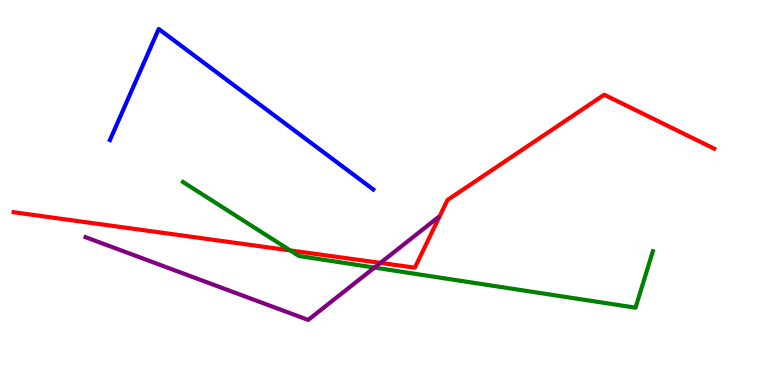[{'lines': ['blue', 'red'], 'intersections': []}, {'lines': ['green', 'red'], 'intersections': [{'x': 3.74, 'y': 3.5}]}, {'lines': ['purple', 'red'], 'intersections': [{'x': 4.91, 'y': 3.17}]}, {'lines': ['blue', 'green'], 'intersections': []}, {'lines': ['blue', 'purple'], 'intersections': []}, {'lines': ['green', 'purple'], 'intersections': [{'x': 4.83, 'y': 3.05}]}]